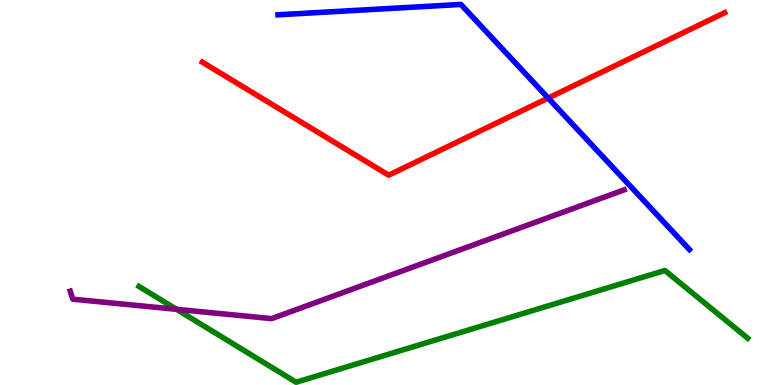[{'lines': ['blue', 'red'], 'intersections': [{'x': 7.07, 'y': 7.45}]}, {'lines': ['green', 'red'], 'intersections': []}, {'lines': ['purple', 'red'], 'intersections': []}, {'lines': ['blue', 'green'], 'intersections': []}, {'lines': ['blue', 'purple'], 'intersections': []}, {'lines': ['green', 'purple'], 'intersections': [{'x': 2.28, 'y': 1.97}]}]